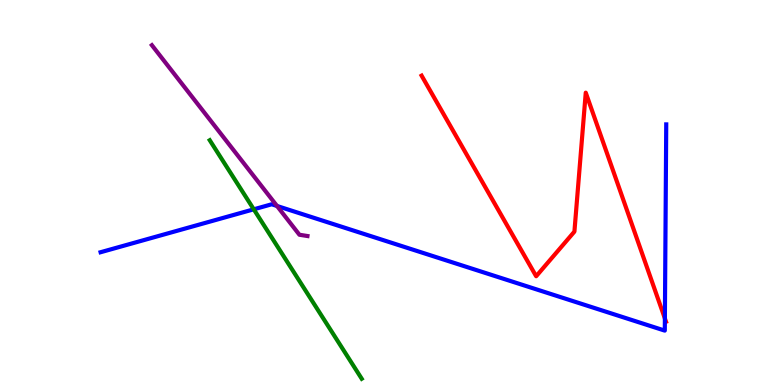[{'lines': ['blue', 'red'], 'intersections': [{'x': 8.58, 'y': 1.73}]}, {'lines': ['green', 'red'], 'intersections': []}, {'lines': ['purple', 'red'], 'intersections': []}, {'lines': ['blue', 'green'], 'intersections': [{'x': 3.27, 'y': 4.56}]}, {'lines': ['blue', 'purple'], 'intersections': [{'x': 3.57, 'y': 4.65}]}, {'lines': ['green', 'purple'], 'intersections': []}]